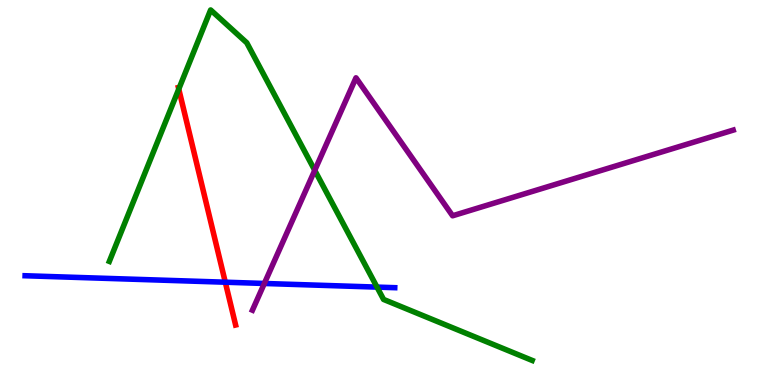[{'lines': ['blue', 'red'], 'intersections': [{'x': 2.91, 'y': 2.67}]}, {'lines': ['green', 'red'], 'intersections': [{'x': 2.31, 'y': 7.69}]}, {'lines': ['purple', 'red'], 'intersections': []}, {'lines': ['blue', 'green'], 'intersections': [{'x': 4.86, 'y': 2.54}]}, {'lines': ['blue', 'purple'], 'intersections': [{'x': 3.41, 'y': 2.64}]}, {'lines': ['green', 'purple'], 'intersections': [{'x': 4.06, 'y': 5.58}]}]